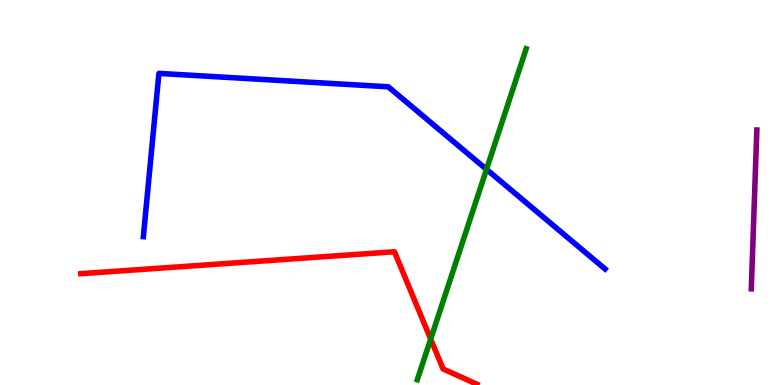[{'lines': ['blue', 'red'], 'intersections': []}, {'lines': ['green', 'red'], 'intersections': [{'x': 5.56, 'y': 1.19}]}, {'lines': ['purple', 'red'], 'intersections': []}, {'lines': ['blue', 'green'], 'intersections': [{'x': 6.28, 'y': 5.6}]}, {'lines': ['blue', 'purple'], 'intersections': []}, {'lines': ['green', 'purple'], 'intersections': []}]